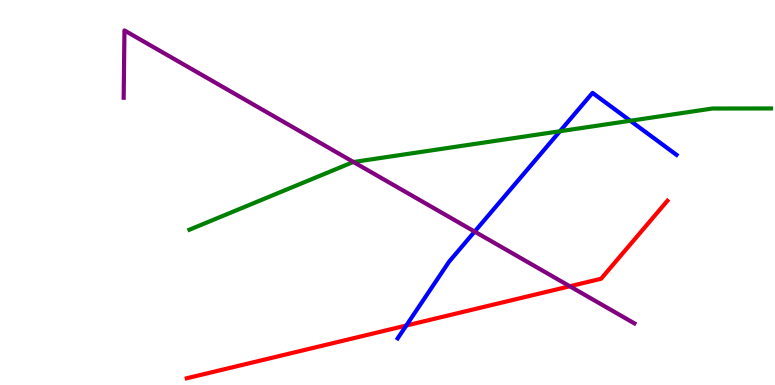[{'lines': ['blue', 'red'], 'intersections': [{'x': 5.24, 'y': 1.54}]}, {'lines': ['green', 'red'], 'intersections': []}, {'lines': ['purple', 'red'], 'intersections': [{'x': 7.35, 'y': 2.56}]}, {'lines': ['blue', 'green'], 'intersections': [{'x': 7.23, 'y': 6.59}, {'x': 8.13, 'y': 6.86}]}, {'lines': ['blue', 'purple'], 'intersections': [{'x': 6.12, 'y': 3.98}]}, {'lines': ['green', 'purple'], 'intersections': [{'x': 4.56, 'y': 5.79}]}]